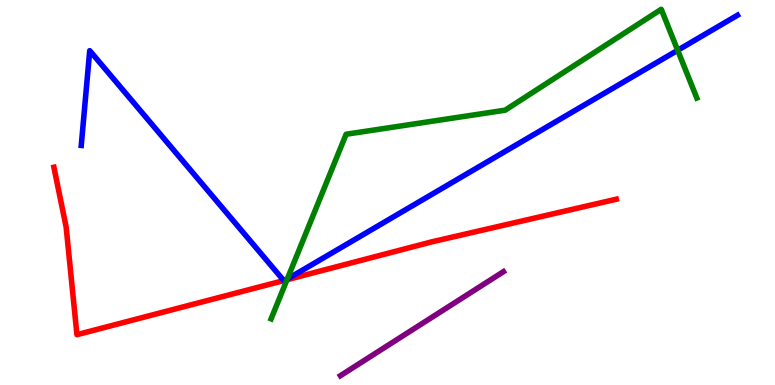[{'lines': ['blue', 'red'], 'intersections': [{'x': 3.66, 'y': 2.71}, {'x': 3.68, 'y': 2.72}]}, {'lines': ['green', 'red'], 'intersections': [{'x': 3.7, 'y': 2.73}]}, {'lines': ['purple', 'red'], 'intersections': []}, {'lines': ['blue', 'green'], 'intersections': [{'x': 3.71, 'y': 2.75}, {'x': 8.74, 'y': 8.69}]}, {'lines': ['blue', 'purple'], 'intersections': []}, {'lines': ['green', 'purple'], 'intersections': []}]